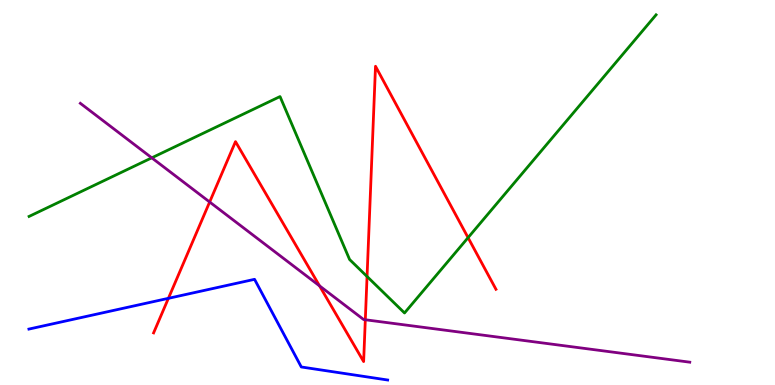[{'lines': ['blue', 'red'], 'intersections': [{'x': 2.17, 'y': 2.25}]}, {'lines': ['green', 'red'], 'intersections': [{'x': 4.74, 'y': 2.82}, {'x': 6.04, 'y': 3.83}]}, {'lines': ['purple', 'red'], 'intersections': [{'x': 2.71, 'y': 4.75}, {'x': 4.12, 'y': 2.57}, {'x': 4.71, 'y': 1.69}]}, {'lines': ['blue', 'green'], 'intersections': []}, {'lines': ['blue', 'purple'], 'intersections': []}, {'lines': ['green', 'purple'], 'intersections': [{'x': 1.96, 'y': 5.9}]}]